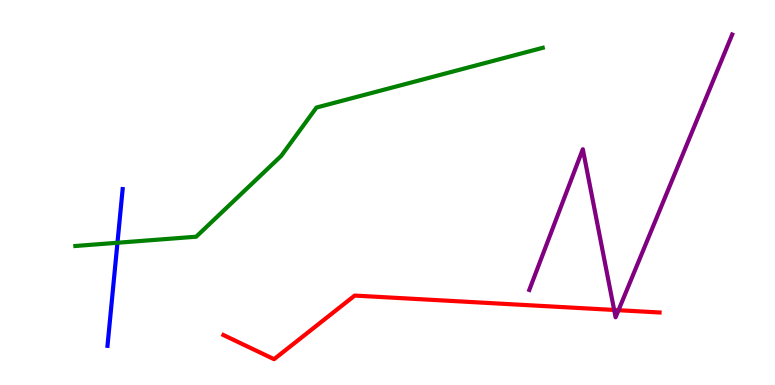[{'lines': ['blue', 'red'], 'intersections': []}, {'lines': ['green', 'red'], 'intersections': []}, {'lines': ['purple', 'red'], 'intersections': [{'x': 7.92, 'y': 1.95}, {'x': 7.98, 'y': 1.94}]}, {'lines': ['blue', 'green'], 'intersections': [{'x': 1.52, 'y': 3.69}]}, {'lines': ['blue', 'purple'], 'intersections': []}, {'lines': ['green', 'purple'], 'intersections': []}]